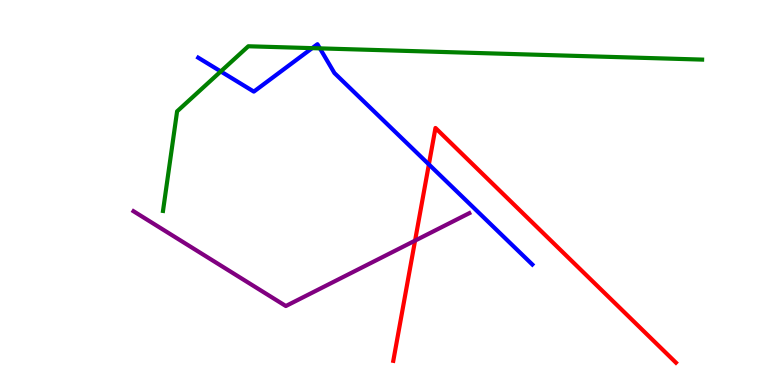[{'lines': ['blue', 'red'], 'intersections': [{'x': 5.53, 'y': 5.73}]}, {'lines': ['green', 'red'], 'intersections': []}, {'lines': ['purple', 'red'], 'intersections': [{'x': 5.36, 'y': 3.75}]}, {'lines': ['blue', 'green'], 'intersections': [{'x': 2.85, 'y': 8.14}, {'x': 4.03, 'y': 8.75}, {'x': 4.13, 'y': 8.74}]}, {'lines': ['blue', 'purple'], 'intersections': []}, {'lines': ['green', 'purple'], 'intersections': []}]